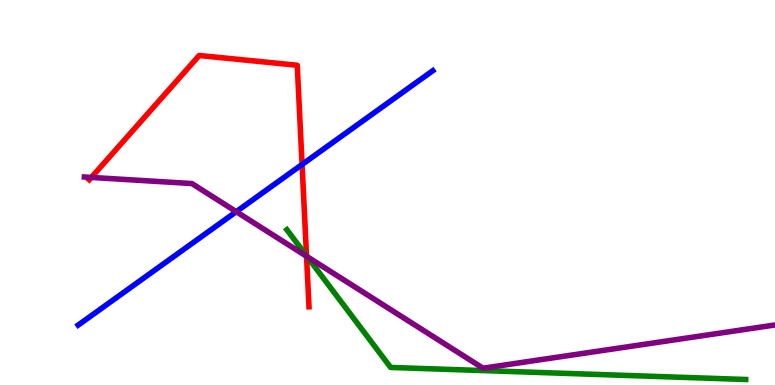[{'lines': ['blue', 'red'], 'intersections': [{'x': 3.9, 'y': 5.73}]}, {'lines': ['green', 'red'], 'intersections': [{'x': 3.96, 'y': 3.36}]}, {'lines': ['purple', 'red'], 'intersections': [{'x': 1.18, 'y': 5.39}, {'x': 3.96, 'y': 3.34}]}, {'lines': ['blue', 'green'], 'intersections': []}, {'lines': ['blue', 'purple'], 'intersections': [{'x': 3.05, 'y': 4.5}]}, {'lines': ['green', 'purple'], 'intersections': [{'x': 3.96, 'y': 3.33}]}]